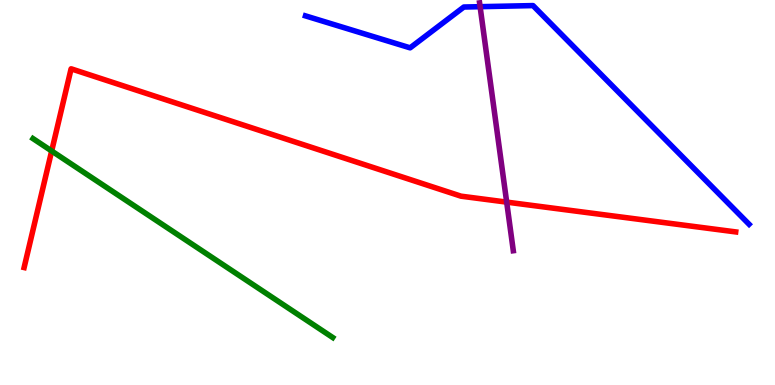[{'lines': ['blue', 'red'], 'intersections': []}, {'lines': ['green', 'red'], 'intersections': [{'x': 0.667, 'y': 6.08}]}, {'lines': ['purple', 'red'], 'intersections': [{'x': 6.54, 'y': 4.75}]}, {'lines': ['blue', 'green'], 'intersections': []}, {'lines': ['blue', 'purple'], 'intersections': [{'x': 6.19, 'y': 9.83}]}, {'lines': ['green', 'purple'], 'intersections': []}]